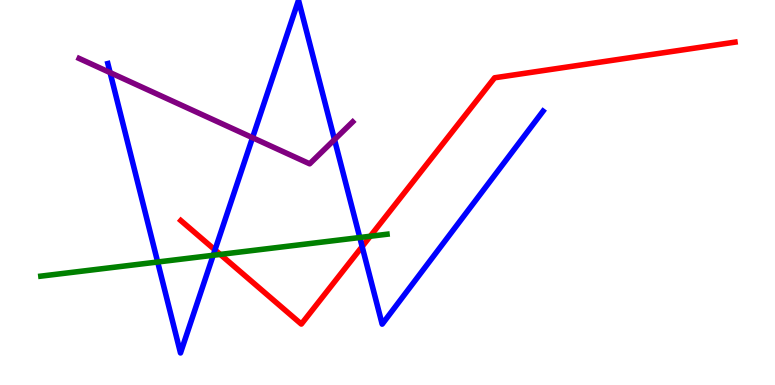[{'lines': ['blue', 'red'], 'intersections': [{'x': 2.77, 'y': 3.51}, {'x': 4.67, 'y': 3.59}]}, {'lines': ['green', 'red'], 'intersections': [{'x': 2.84, 'y': 3.39}, {'x': 4.78, 'y': 3.86}]}, {'lines': ['purple', 'red'], 'intersections': []}, {'lines': ['blue', 'green'], 'intersections': [{'x': 2.03, 'y': 3.19}, {'x': 2.75, 'y': 3.37}, {'x': 4.64, 'y': 3.83}]}, {'lines': ['blue', 'purple'], 'intersections': [{'x': 1.42, 'y': 8.11}, {'x': 3.26, 'y': 6.42}, {'x': 4.32, 'y': 6.37}]}, {'lines': ['green', 'purple'], 'intersections': []}]